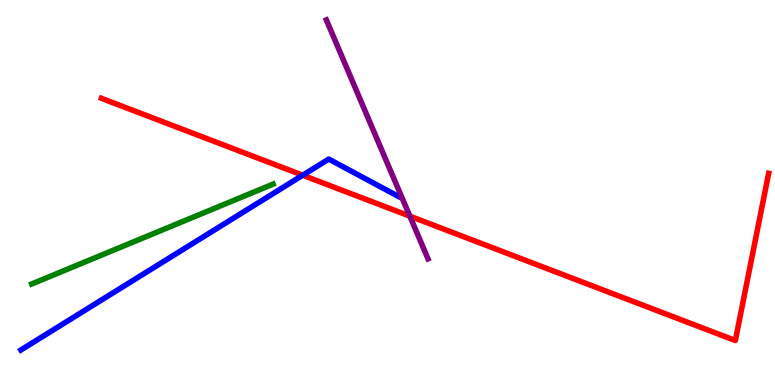[{'lines': ['blue', 'red'], 'intersections': [{'x': 3.91, 'y': 5.45}]}, {'lines': ['green', 'red'], 'intersections': []}, {'lines': ['purple', 'red'], 'intersections': [{'x': 5.29, 'y': 4.39}]}, {'lines': ['blue', 'green'], 'intersections': []}, {'lines': ['blue', 'purple'], 'intersections': []}, {'lines': ['green', 'purple'], 'intersections': []}]